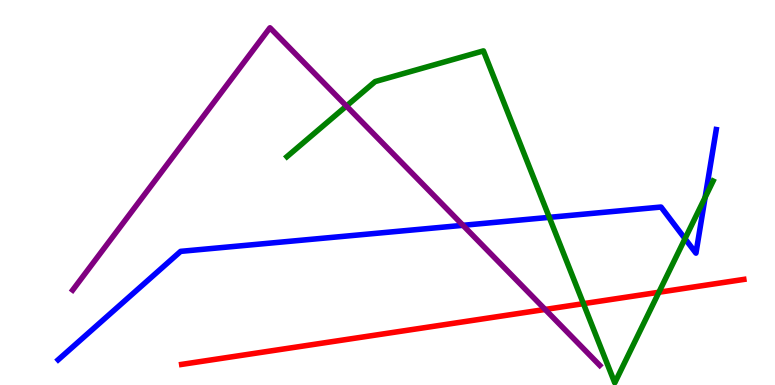[{'lines': ['blue', 'red'], 'intersections': []}, {'lines': ['green', 'red'], 'intersections': [{'x': 7.53, 'y': 2.11}, {'x': 8.5, 'y': 2.41}]}, {'lines': ['purple', 'red'], 'intersections': [{'x': 7.03, 'y': 1.96}]}, {'lines': ['blue', 'green'], 'intersections': [{'x': 7.09, 'y': 4.35}, {'x': 8.84, 'y': 3.8}, {'x': 9.1, 'y': 4.87}]}, {'lines': ['blue', 'purple'], 'intersections': [{'x': 5.97, 'y': 4.15}]}, {'lines': ['green', 'purple'], 'intersections': [{'x': 4.47, 'y': 7.25}]}]